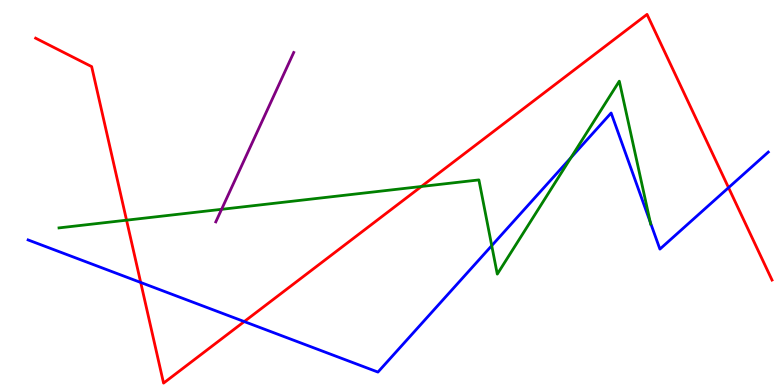[{'lines': ['blue', 'red'], 'intersections': [{'x': 1.82, 'y': 2.66}, {'x': 3.15, 'y': 1.65}, {'x': 9.4, 'y': 5.13}]}, {'lines': ['green', 'red'], 'intersections': [{'x': 1.63, 'y': 4.28}, {'x': 5.44, 'y': 5.16}]}, {'lines': ['purple', 'red'], 'intersections': []}, {'lines': ['blue', 'green'], 'intersections': [{'x': 6.34, 'y': 3.62}, {'x': 7.37, 'y': 5.91}, {'x': 8.39, 'y': 4.23}]}, {'lines': ['blue', 'purple'], 'intersections': []}, {'lines': ['green', 'purple'], 'intersections': [{'x': 2.86, 'y': 4.56}]}]